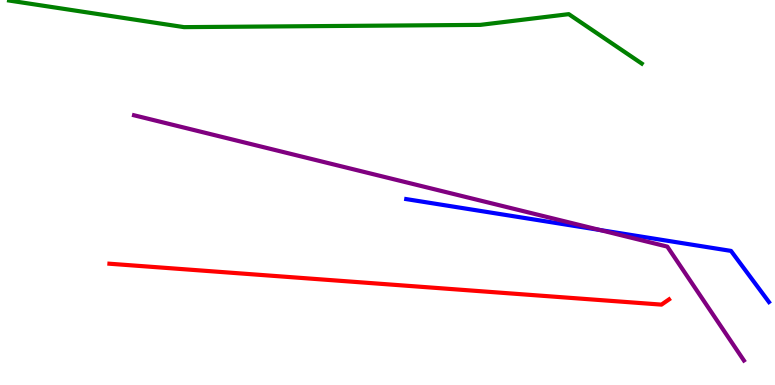[{'lines': ['blue', 'red'], 'intersections': []}, {'lines': ['green', 'red'], 'intersections': []}, {'lines': ['purple', 'red'], 'intersections': []}, {'lines': ['blue', 'green'], 'intersections': []}, {'lines': ['blue', 'purple'], 'intersections': [{'x': 7.74, 'y': 4.03}]}, {'lines': ['green', 'purple'], 'intersections': []}]